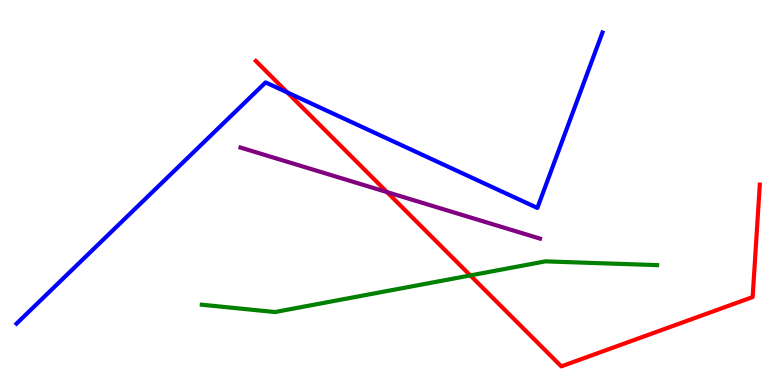[{'lines': ['blue', 'red'], 'intersections': [{'x': 3.71, 'y': 7.6}]}, {'lines': ['green', 'red'], 'intersections': [{'x': 6.07, 'y': 2.85}]}, {'lines': ['purple', 'red'], 'intersections': [{'x': 4.99, 'y': 5.01}]}, {'lines': ['blue', 'green'], 'intersections': []}, {'lines': ['blue', 'purple'], 'intersections': []}, {'lines': ['green', 'purple'], 'intersections': []}]